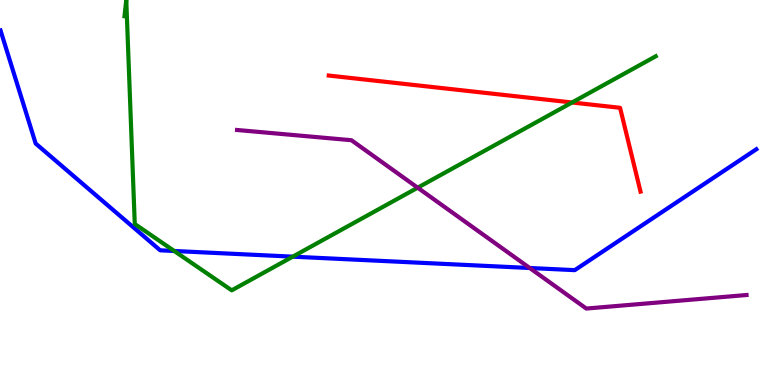[{'lines': ['blue', 'red'], 'intersections': []}, {'lines': ['green', 'red'], 'intersections': [{'x': 7.38, 'y': 7.34}]}, {'lines': ['purple', 'red'], 'intersections': []}, {'lines': ['blue', 'green'], 'intersections': [{'x': 2.25, 'y': 3.48}, {'x': 3.78, 'y': 3.33}]}, {'lines': ['blue', 'purple'], 'intersections': [{'x': 6.84, 'y': 3.04}]}, {'lines': ['green', 'purple'], 'intersections': [{'x': 5.39, 'y': 5.12}]}]